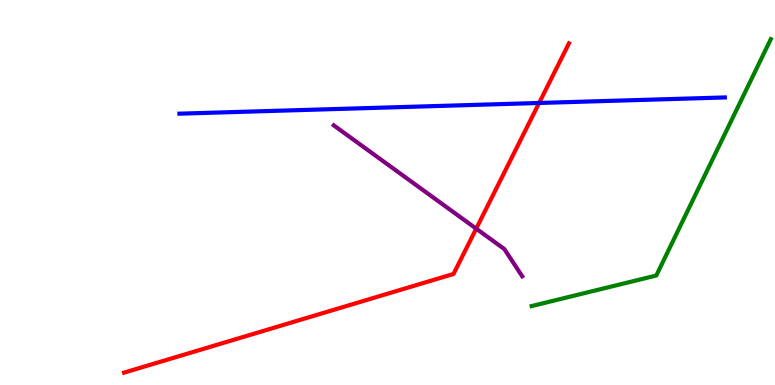[{'lines': ['blue', 'red'], 'intersections': [{'x': 6.96, 'y': 7.33}]}, {'lines': ['green', 'red'], 'intersections': []}, {'lines': ['purple', 'red'], 'intersections': [{'x': 6.14, 'y': 4.06}]}, {'lines': ['blue', 'green'], 'intersections': []}, {'lines': ['blue', 'purple'], 'intersections': []}, {'lines': ['green', 'purple'], 'intersections': []}]